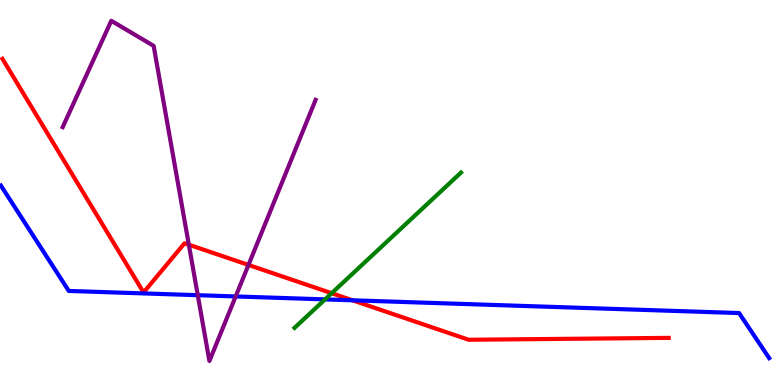[{'lines': ['blue', 'red'], 'intersections': [{'x': 4.55, 'y': 2.2}]}, {'lines': ['green', 'red'], 'intersections': [{'x': 4.28, 'y': 2.38}]}, {'lines': ['purple', 'red'], 'intersections': [{'x': 2.44, 'y': 3.64}, {'x': 3.21, 'y': 3.12}]}, {'lines': ['blue', 'green'], 'intersections': [{'x': 4.19, 'y': 2.22}]}, {'lines': ['blue', 'purple'], 'intersections': [{'x': 2.55, 'y': 2.33}, {'x': 3.04, 'y': 2.3}]}, {'lines': ['green', 'purple'], 'intersections': []}]